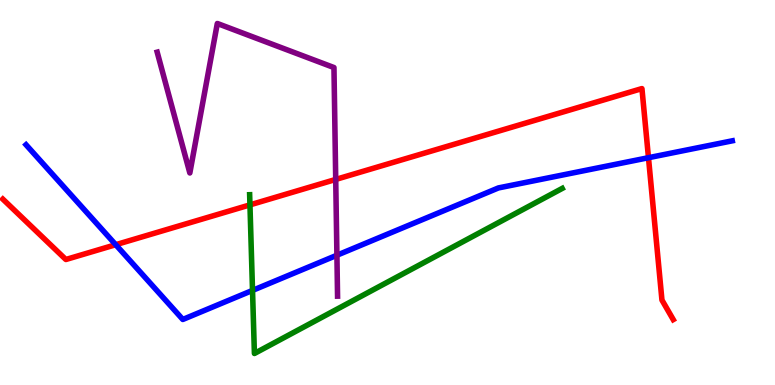[{'lines': ['blue', 'red'], 'intersections': [{'x': 1.49, 'y': 3.64}, {'x': 8.37, 'y': 5.9}]}, {'lines': ['green', 'red'], 'intersections': [{'x': 3.23, 'y': 4.68}]}, {'lines': ['purple', 'red'], 'intersections': [{'x': 4.33, 'y': 5.34}]}, {'lines': ['blue', 'green'], 'intersections': [{'x': 3.26, 'y': 2.46}]}, {'lines': ['blue', 'purple'], 'intersections': [{'x': 4.35, 'y': 3.37}]}, {'lines': ['green', 'purple'], 'intersections': []}]